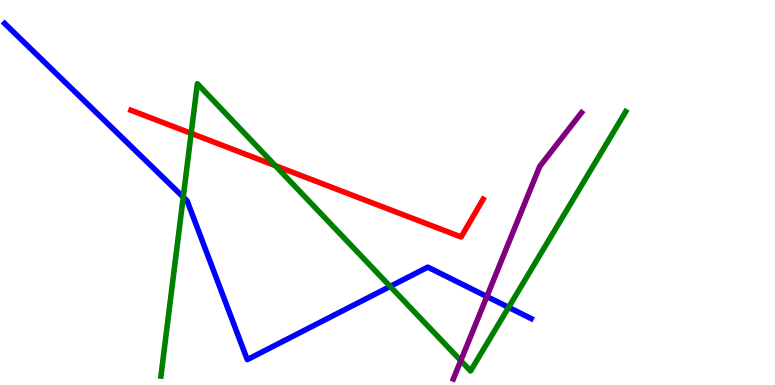[{'lines': ['blue', 'red'], 'intersections': []}, {'lines': ['green', 'red'], 'intersections': [{'x': 2.47, 'y': 6.54}, {'x': 3.55, 'y': 5.7}]}, {'lines': ['purple', 'red'], 'intersections': []}, {'lines': ['blue', 'green'], 'intersections': [{'x': 2.36, 'y': 4.88}, {'x': 5.03, 'y': 2.56}, {'x': 6.56, 'y': 2.02}]}, {'lines': ['blue', 'purple'], 'intersections': [{'x': 6.28, 'y': 2.3}]}, {'lines': ['green', 'purple'], 'intersections': [{'x': 5.95, 'y': 0.633}]}]